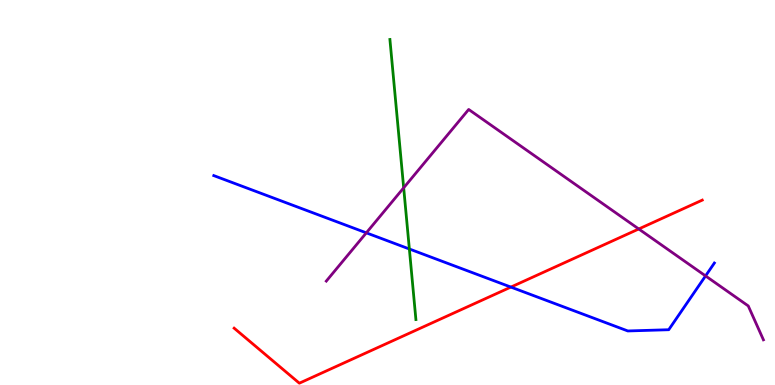[{'lines': ['blue', 'red'], 'intersections': [{'x': 6.59, 'y': 2.54}]}, {'lines': ['green', 'red'], 'intersections': []}, {'lines': ['purple', 'red'], 'intersections': [{'x': 8.24, 'y': 4.05}]}, {'lines': ['blue', 'green'], 'intersections': [{'x': 5.28, 'y': 3.53}]}, {'lines': ['blue', 'purple'], 'intersections': [{'x': 4.73, 'y': 3.95}, {'x': 9.1, 'y': 2.83}]}, {'lines': ['green', 'purple'], 'intersections': [{'x': 5.21, 'y': 5.12}]}]